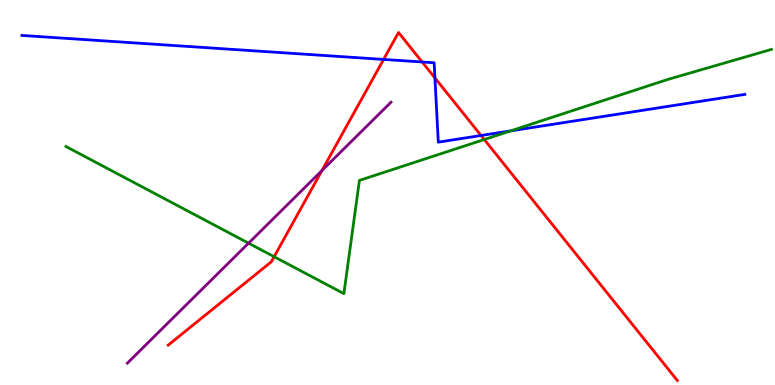[{'lines': ['blue', 'red'], 'intersections': [{'x': 4.95, 'y': 8.46}, {'x': 5.45, 'y': 8.39}, {'x': 5.61, 'y': 7.98}, {'x': 6.21, 'y': 6.48}]}, {'lines': ['green', 'red'], 'intersections': [{'x': 3.54, 'y': 3.33}, {'x': 6.25, 'y': 6.38}]}, {'lines': ['purple', 'red'], 'intersections': [{'x': 4.15, 'y': 5.57}]}, {'lines': ['blue', 'green'], 'intersections': [{'x': 6.59, 'y': 6.6}]}, {'lines': ['blue', 'purple'], 'intersections': []}, {'lines': ['green', 'purple'], 'intersections': [{'x': 3.21, 'y': 3.68}]}]